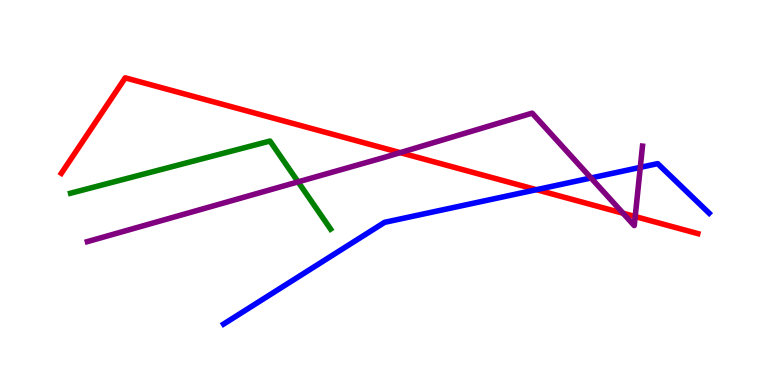[{'lines': ['blue', 'red'], 'intersections': [{'x': 6.92, 'y': 5.07}]}, {'lines': ['green', 'red'], 'intersections': []}, {'lines': ['purple', 'red'], 'intersections': [{'x': 5.16, 'y': 6.04}, {'x': 8.04, 'y': 4.46}, {'x': 8.2, 'y': 4.38}]}, {'lines': ['blue', 'green'], 'intersections': []}, {'lines': ['blue', 'purple'], 'intersections': [{'x': 7.63, 'y': 5.38}, {'x': 8.26, 'y': 5.65}]}, {'lines': ['green', 'purple'], 'intersections': [{'x': 3.85, 'y': 5.28}]}]